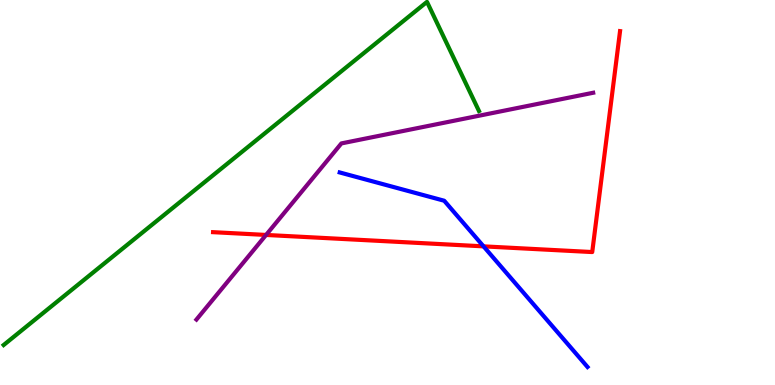[{'lines': ['blue', 'red'], 'intersections': [{'x': 6.24, 'y': 3.6}]}, {'lines': ['green', 'red'], 'intersections': []}, {'lines': ['purple', 'red'], 'intersections': [{'x': 3.43, 'y': 3.9}]}, {'lines': ['blue', 'green'], 'intersections': []}, {'lines': ['blue', 'purple'], 'intersections': []}, {'lines': ['green', 'purple'], 'intersections': []}]